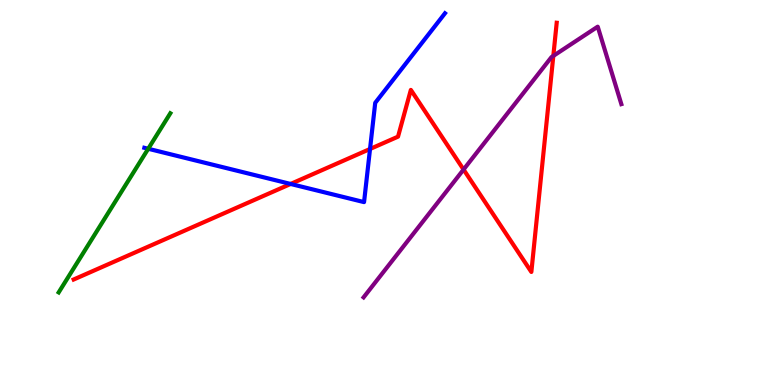[{'lines': ['blue', 'red'], 'intersections': [{'x': 3.75, 'y': 5.22}, {'x': 4.77, 'y': 6.13}]}, {'lines': ['green', 'red'], 'intersections': []}, {'lines': ['purple', 'red'], 'intersections': [{'x': 5.98, 'y': 5.6}, {'x': 7.14, 'y': 8.55}]}, {'lines': ['blue', 'green'], 'intersections': [{'x': 1.91, 'y': 6.14}]}, {'lines': ['blue', 'purple'], 'intersections': []}, {'lines': ['green', 'purple'], 'intersections': []}]